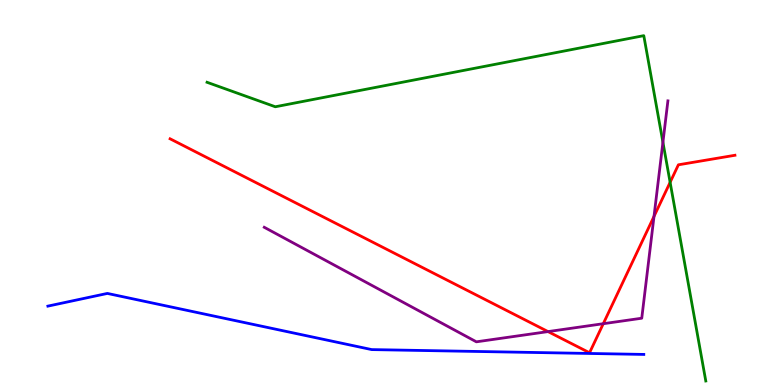[{'lines': ['blue', 'red'], 'intersections': []}, {'lines': ['green', 'red'], 'intersections': [{'x': 8.65, 'y': 5.26}]}, {'lines': ['purple', 'red'], 'intersections': [{'x': 7.07, 'y': 1.39}, {'x': 7.78, 'y': 1.59}, {'x': 8.44, 'y': 4.38}]}, {'lines': ['blue', 'green'], 'intersections': []}, {'lines': ['blue', 'purple'], 'intersections': []}, {'lines': ['green', 'purple'], 'intersections': [{'x': 8.55, 'y': 6.31}]}]